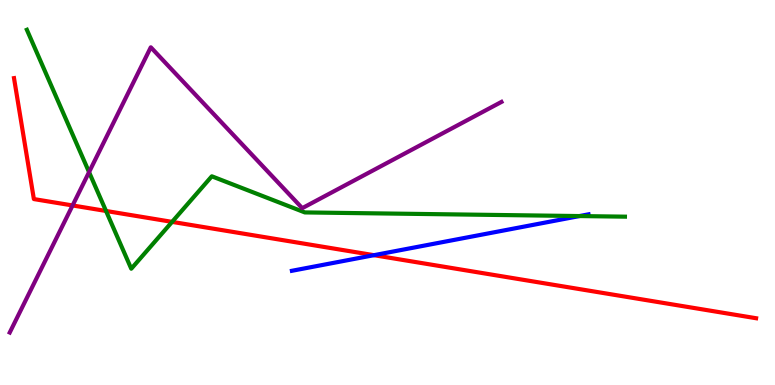[{'lines': ['blue', 'red'], 'intersections': [{'x': 4.83, 'y': 3.37}]}, {'lines': ['green', 'red'], 'intersections': [{'x': 1.37, 'y': 4.52}, {'x': 2.22, 'y': 4.24}]}, {'lines': ['purple', 'red'], 'intersections': [{'x': 0.936, 'y': 4.66}]}, {'lines': ['blue', 'green'], 'intersections': [{'x': 7.48, 'y': 4.39}]}, {'lines': ['blue', 'purple'], 'intersections': []}, {'lines': ['green', 'purple'], 'intersections': [{'x': 1.15, 'y': 5.53}]}]